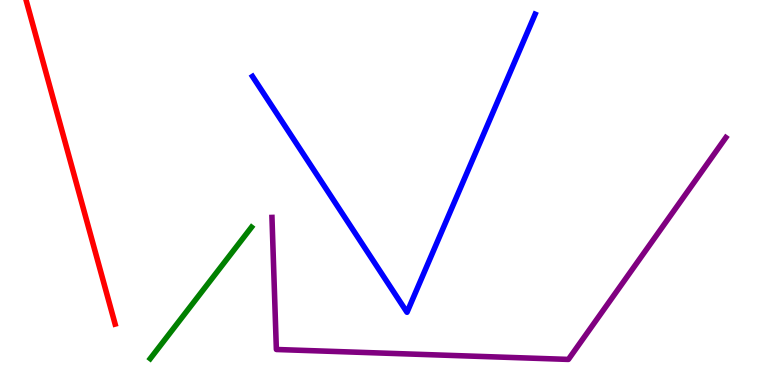[{'lines': ['blue', 'red'], 'intersections': []}, {'lines': ['green', 'red'], 'intersections': []}, {'lines': ['purple', 'red'], 'intersections': []}, {'lines': ['blue', 'green'], 'intersections': []}, {'lines': ['blue', 'purple'], 'intersections': []}, {'lines': ['green', 'purple'], 'intersections': []}]